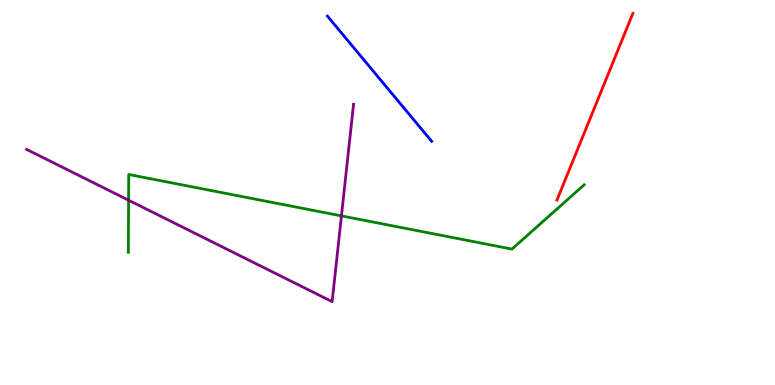[{'lines': ['blue', 'red'], 'intersections': []}, {'lines': ['green', 'red'], 'intersections': []}, {'lines': ['purple', 'red'], 'intersections': []}, {'lines': ['blue', 'green'], 'intersections': []}, {'lines': ['blue', 'purple'], 'intersections': []}, {'lines': ['green', 'purple'], 'intersections': [{'x': 1.66, 'y': 4.8}, {'x': 4.41, 'y': 4.39}]}]